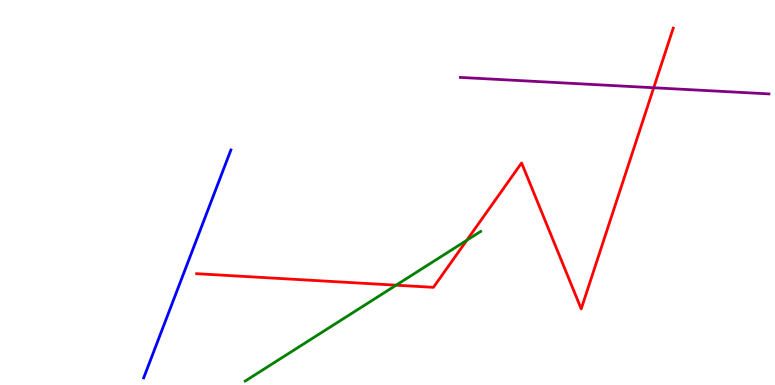[{'lines': ['blue', 'red'], 'intersections': []}, {'lines': ['green', 'red'], 'intersections': [{'x': 5.11, 'y': 2.59}, {'x': 6.02, 'y': 3.76}]}, {'lines': ['purple', 'red'], 'intersections': [{'x': 8.43, 'y': 7.72}]}, {'lines': ['blue', 'green'], 'intersections': []}, {'lines': ['blue', 'purple'], 'intersections': []}, {'lines': ['green', 'purple'], 'intersections': []}]